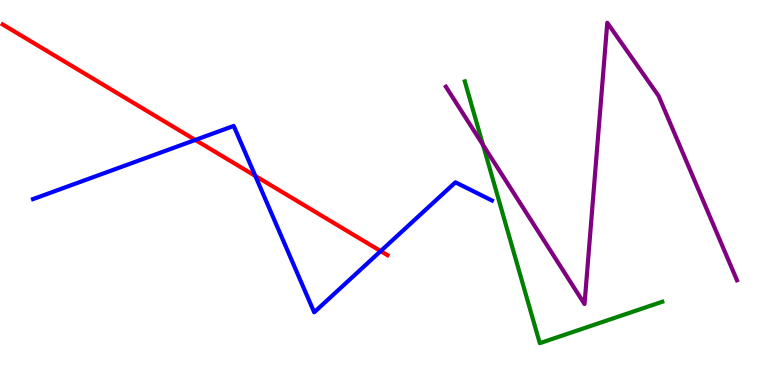[{'lines': ['blue', 'red'], 'intersections': [{'x': 2.52, 'y': 6.36}, {'x': 3.29, 'y': 5.43}, {'x': 4.91, 'y': 3.48}]}, {'lines': ['green', 'red'], 'intersections': []}, {'lines': ['purple', 'red'], 'intersections': []}, {'lines': ['blue', 'green'], 'intersections': []}, {'lines': ['blue', 'purple'], 'intersections': []}, {'lines': ['green', 'purple'], 'intersections': [{'x': 6.23, 'y': 6.24}]}]